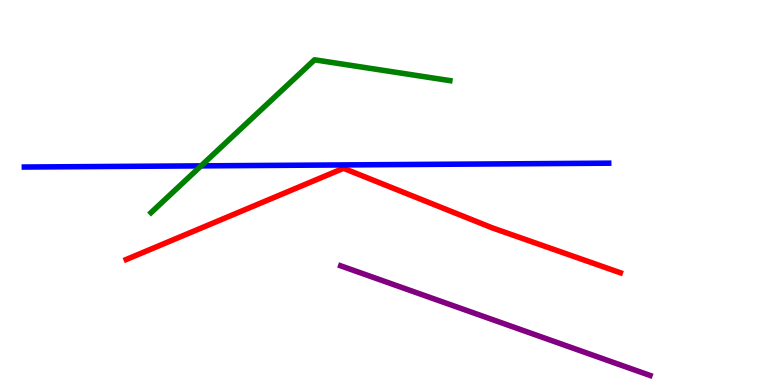[{'lines': ['blue', 'red'], 'intersections': []}, {'lines': ['green', 'red'], 'intersections': []}, {'lines': ['purple', 'red'], 'intersections': []}, {'lines': ['blue', 'green'], 'intersections': [{'x': 2.59, 'y': 5.69}]}, {'lines': ['blue', 'purple'], 'intersections': []}, {'lines': ['green', 'purple'], 'intersections': []}]